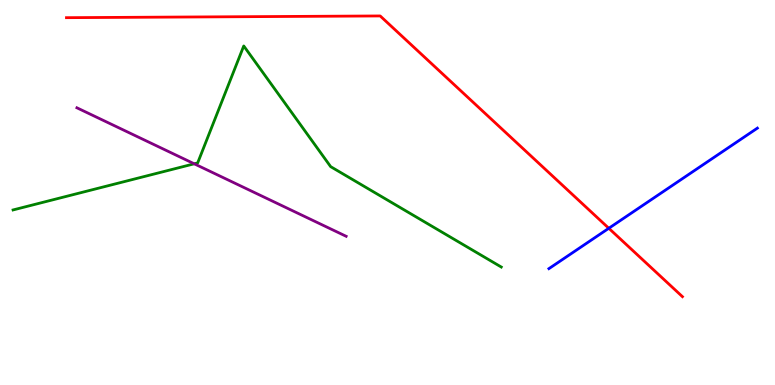[{'lines': ['blue', 'red'], 'intersections': [{'x': 7.86, 'y': 4.07}]}, {'lines': ['green', 'red'], 'intersections': []}, {'lines': ['purple', 'red'], 'intersections': []}, {'lines': ['blue', 'green'], 'intersections': []}, {'lines': ['blue', 'purple'], 'intersections': []}, {'lines': ['green', 'purple'], 'intersections': [{'x': 2.51, 'y': 5.75}]}]